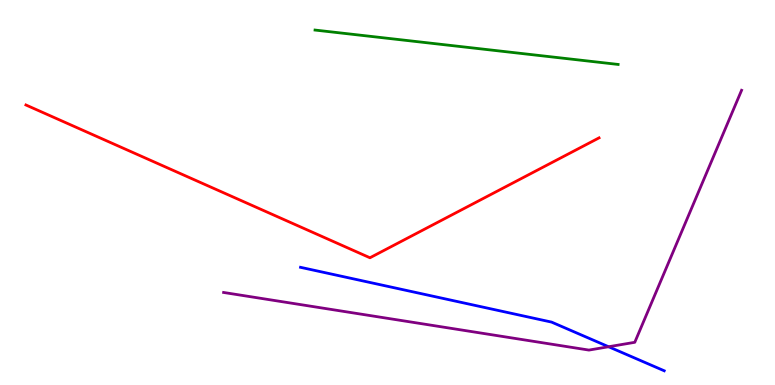[{'lines': ['blue', 'red'], 'intersections': []}, {'lines': ['green', 'red'], 'intersections': []}, {'lines': ['purple', 'red'], 'intersections': []}, {'lines': ['blue', 'green'], 'intersections': []}, {'lines': ['blue', 'purple'], 'intersections': [{'x': 7.85, 'y': 0.994}]}, {'lines': ['green', 'purple'], 'intersections': []}]